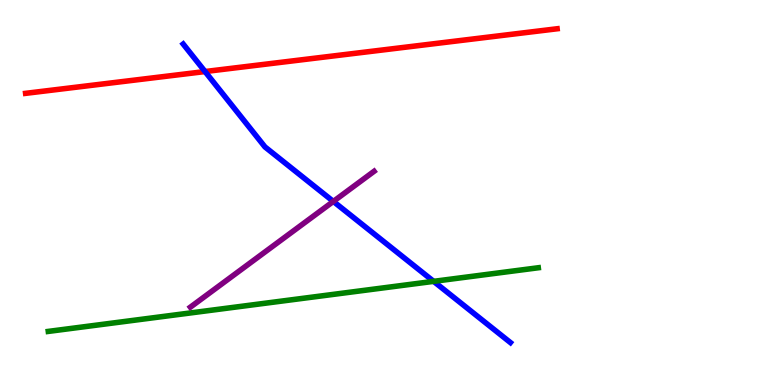[{'lines': ['blue', 'red'], 'intersections': [{'x': 2.65, 'y': 8.14}]}, {'lines': ['green', 'red'], 'intersections': []}, {'lines': ['purple', 'red'], 'intersections': []}, {'lines': ['blue', 'green'], 'intersections': [{'x': 5.6, 'y': 2.69}]}, {'lines': ['blue', 'purple'], 'intersections': [{'x': 4.3, 'y': 4.77}]}, {'lines': ['green', 'purple'], 'intersections': []}]